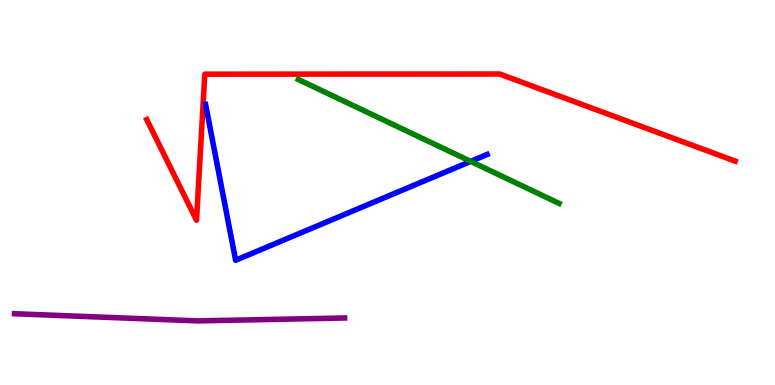[{'lines': ['blue', 'red'], 'intersections': []}, {'lines': ['green', 'red'], 'intersections': []}, {'lines': ['purple', 'red'], 'intersections': []}, {'lines': ['blue', 'green'], 'intersections': [{'x': 6.07, 'y': 5.81}]}, {'lines': ['blue', 'purple'], 'intersections': []}, {'lines': ['green', 'purple'], 'intersections': []}]